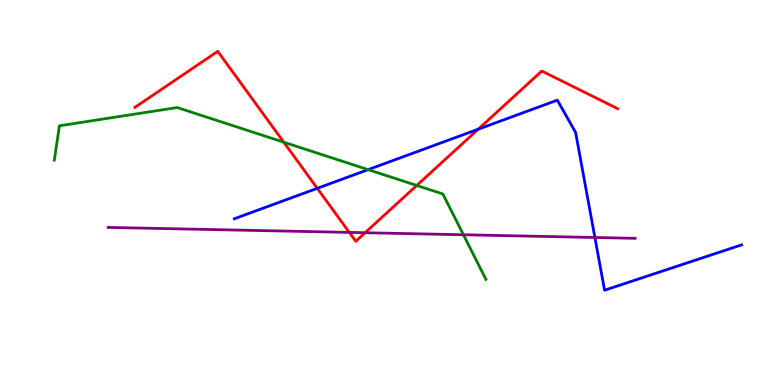[{'lines': ['blue', 'red'], 'intersections': [{'x': 4.09, 'y': 5.11}, {'x': 6.17, 'y': 6.64}]}, {'lines': ['green', 'red'], 'intersections': [{'x': 3.66, 'y': 6.31}, {'x': 5.38, 'y': 5.18}]}, {'lines': ['purple', 'red'], 'intersections': [{'x': 4.51, 'y': 3.96}, {'x': 4.71, 'y': 3.96}]}, {'lines': ['blue', 'green'], 'intersections': [{'x': 4.75, 'y': 5.59}]}, {'lines': ['blue', 'purple'], 'intersections': [{'x': 7.68, 'y': 3.83}]}, {'lines': ['green', 'purple'], 'intersections': [{'x': 5.98, 'y': 3.9}]}]